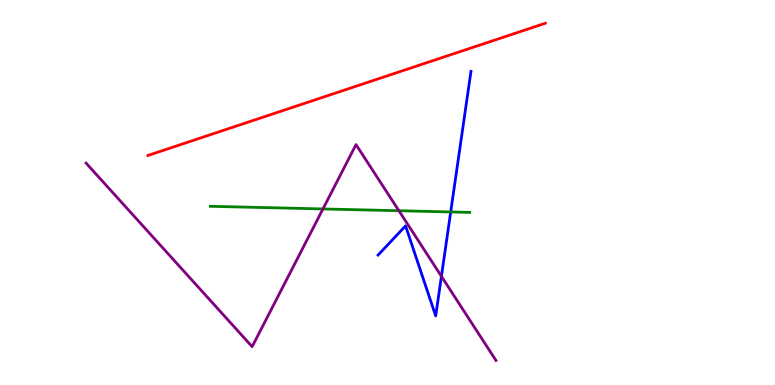[{'lines': ['blue', 'red'], 'intersections': []}, {'lines': ['green', 'red'], 'intersections': []}, {'lines': ['purple', 'red'], 'intersections': []}, {'lines': ['blue', 'green'], 'intersections': [{'x': 5.82, 'y': 4.49}]}, {'lines': ['blue', 'purple'], 'intersections': [{'x': 5.7, 'y': 2.82}]}, {'lines': ['green', 'purple'], 'intersections': [{'x': 4.17, 'y': 4.57}, {'x': 5.15, 'y': 4.53}]}]